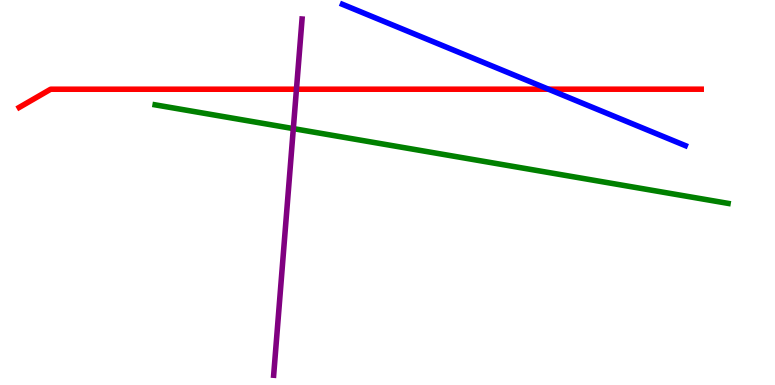[{'lines': ['blue', 'red'], 'intersections': [{'x': 7.08, 'y': 7.68}]}, {'lines': ['green', 'red'], 'intersections': []}, {'lines': ['purple', 'red'], 'intersections': [{'x': 3.83, 'y': 7.68}]}, {'lines': ['blue', 'green'], 'intersections': []}, {'lines': ['blue', 'purple'], 'intersections': []}, {'lines': ['green', 'purple'], 'intersections': [{'x': 3.78, 'y': 6.66}]}]